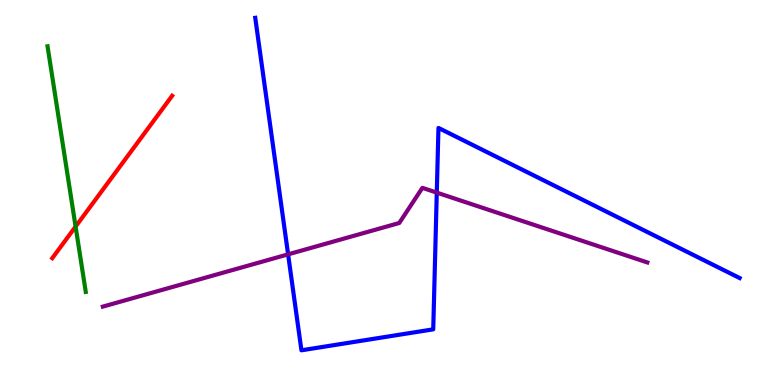[{'lines': ['blue', 'red'], 'intersections': []}, {'lines': ['green', 'red'], 'intersections': [{'x': 0.975, 'y': 4.11}]}, {'lines': ['purple', 'red'], 'intersections': []}, {'lines': ['blue', 'green'], 'intersections': []}, {'lines': ['blue', 'purple'], 'intersections': [{'x': 3.72, 'y': 3.39}, {'x': 5.64, 'y': 5.0}]}, {'lines': ['green', 'purple'], 'intersections': []}]